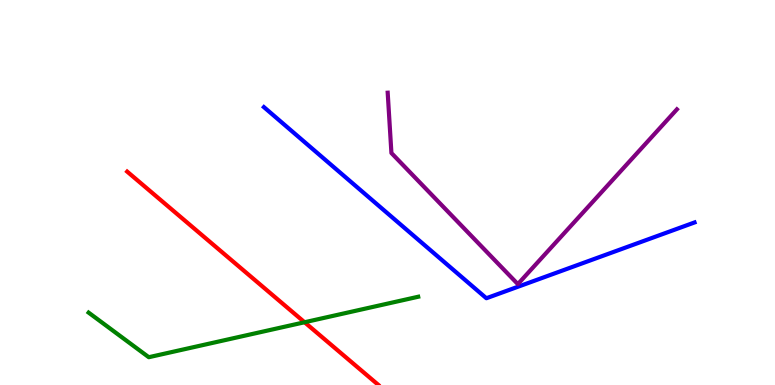[{'lines': ['blue', 'red'], 'intersections': []}, {'lines': ['green', 'red'], 'intersections': [{'x': 3.93, 'y': 1.63}]}, {'lines': ['purple', 'red'], 'intersections': []}, {'lines': ['blue', 'green'], 'intersections': []}, {'lines': ['blue', 'purple'], 'intersections': []}, {'lines': ['green', 'purple'], 'intersections': []}]